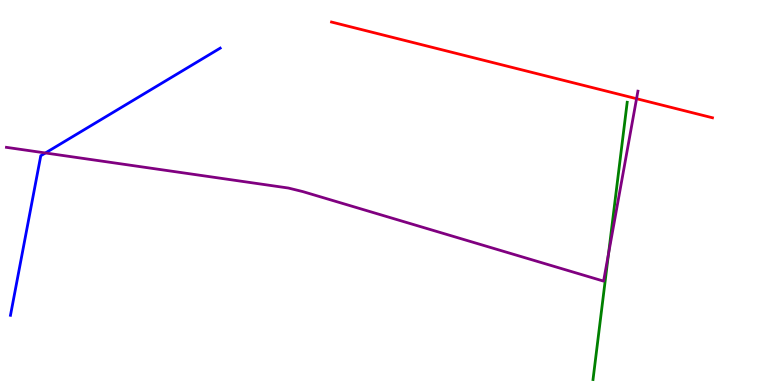[{'lines': ['blue', 'red'], 'intersections': []}, {'lines': ['green', 'red'], 'intersections': []}, {'lines': ['purple', 'red'], 'intersections': [{'x': 8.21, 'y': 7.44}]}, {'lines': ['blue', 'green'], 'intersections': []}, {'lines': ['blue', 'purple'], 'intersections': [{'x': 0.586, 'y': 6.03}]}, {'lines': ['green', 'purple'], 'intersections': [{'x': 7.85, 'y': 3.41}]}]